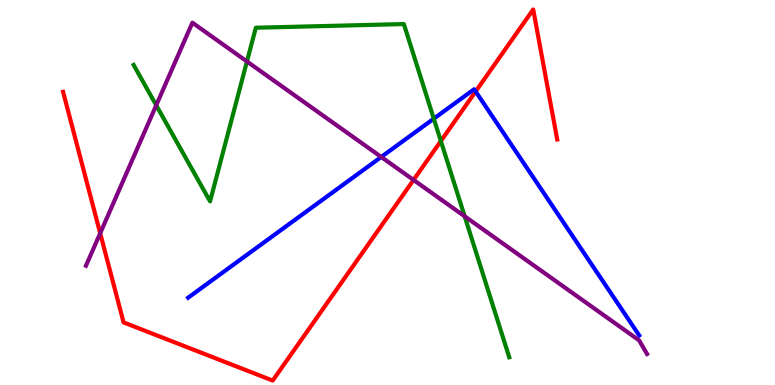[{'lines': ['blue', 'red'], 'intersections': [{'x': 6.14, 'y': 7.62}]}, {'lines': ['green', 'red'], 'intersections': [{'x': 5.69, 'y': 6.34}]}, {'lines': ['purple', 'red'], 'intersections': [{'x': 1.29, 'y': 3.94}, {'x': 5.34, 'y': 5.33}]}, {'lines': ['blue', 'green'], 'intersections': [{'x': 5.6, 'y': 6.92}]}, {'lines': ['blue', 'purple'], 'intersections': [{'x': 4.92, 'y': 5.92}]}, {'lines': ['green', 'purple'], 'intersections': [{'x': 2.02, 'y': 7.27}, {'x': 3.19, 'y': 8.4}, {'x': 6.0, 'y': 4.38}]}]